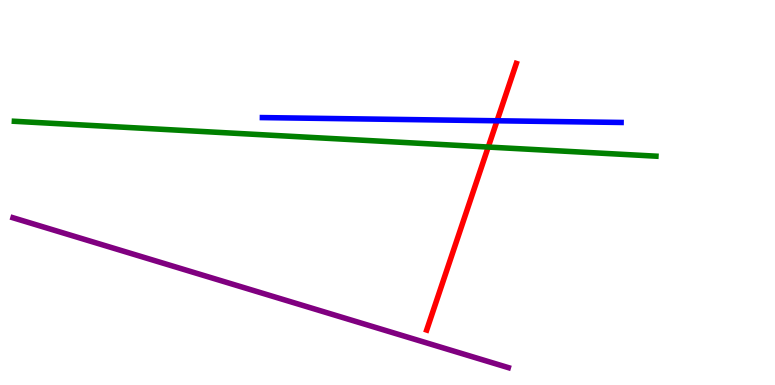[{'lines': ['blue', 'red'], 'intersections': [{'x': 6.41, 'y': 6.86}]}, {'lines': ['green', 'red'], 'intersections': [{'x': 6.3, 'y': 6.18}]}, {'lines': ['purple', 'red'], 'intersections': []}, {'lines': ['blue', 'green'], 'intersections': []}, {'lines': ['blue', 'purple'], 'intersections': []}, {'lines': ['green', 'purple'], 'intersections': []}]